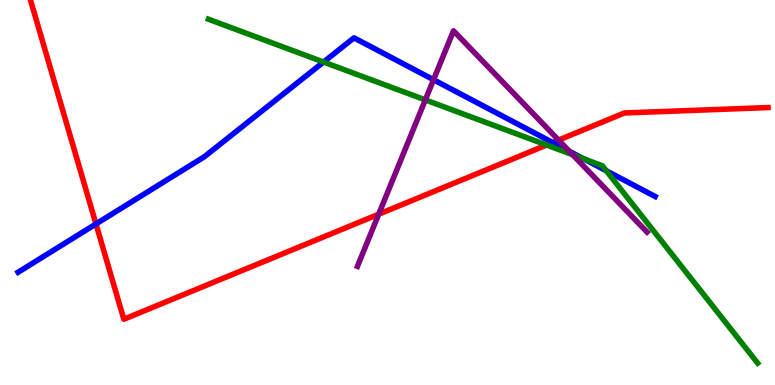[{'lines': ['blue', 'red'], 'intersections': [{'x': 1.24, 'y': 4.18}, {'x': 7.13, 'y': 6.3}]}, {'lines': ['green', 'red'], 'intersections': [{'x': 7.05, 'y': 6.23}]}, {'lines': ['purple', 'red'], 'intersections': [{'x': 4.89, 'y': 4.44}, {'x': 7.21, 'y': 6.36}]}, {'lines': ['blue', 'green'], 'intersections': [{'x': 4.17, 'y': 8.39}, {'x': 7.53, 'y': 5.88}, {'x': 7.82, 'y': 5.57}]}, {'lines': ['blue', 'purple'], 'intersections': [{'x': 5.59, 'y': 7.93}, {'x': 7.35, 'y': 6.07}]}, {'lines': ['green', 'purple'], 'intersections': [{'x': 5.49, 'y': 7.41}, {'x': 7.39, 'y': 5.98}]}]